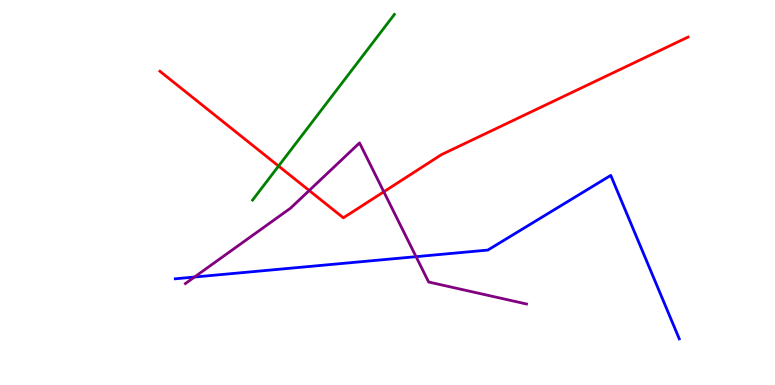[{'lines': ['blue', 'red'], 'intersections': []}, {'lines': ['green', 'red'], 'intersections': [{'x': 3.59, 'y': 5.69}]}, {'lines': ['purple', 'red'], 'intersections': [{'x': 3.99, 'y': 5.05}, {'x': 4.95, 'y': 5.02}]}, {'lines': ['blue', 'green'], 'intersections': []}, {'lines': ['blue', 'purple'], 'intersections': [{'x': 2.51, 'y': 2.8}, {'x': 5.37, 'y': 3.33}]}, {'lines': ['green', 'purple'], 'intersections': []}]